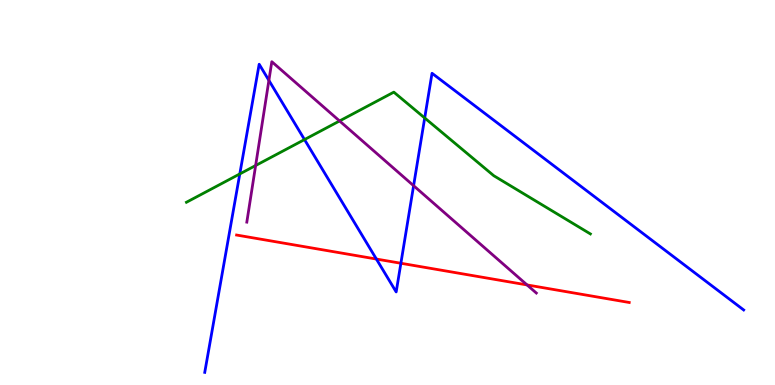[{'lines': ['blue', 'red'], 'intersections': [{'x': 4.86, 'y': 3.27}, {'x': 5.17, 'y': 3.16}]}, {'lines': ['green', 'red'], 'intersections': []}, {'lines': ['purple', 'red'], 'intersections': [{'x': 6.8, 'y': 2.6}]}, {'lines': ['blue', 'green'], 'intersections': [{'x': 3.09, 'y': 5.48}, {'x': 3.93, 'y': 6.37}, {'x': 5.48, 'y': 6.94}]}, {'lines': ['blue', 'purple'], 'intersections': [{'x': 3.47, 'y': 7.91}, {'x': 5.34, 'y': 5.18}]}, {'lines': ['green', 'purple'], 'intersections': [{'x': 3.3, 'y': 5.7}, {'x': 4.38, 'y': 6.86}]}]